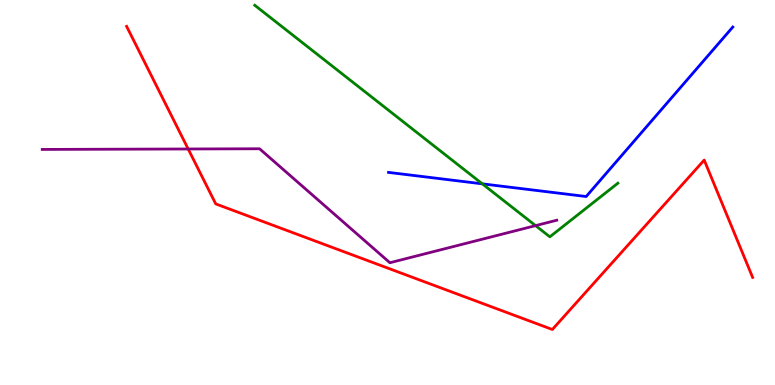[{'lines': ['blue', 'red'], 'intersections': []}, {'lines': ['green', 'red'], 'intersections': []}, {'lines': ['purple', 'red'], 'intersections': [{'x': 2.43, 'y': 6.13}]}, {'lines': ['blue', 'green'], 'intersections': [{'x': 6.22, 'y': 5.22}]}, {'lines': ['blue', 'purple'], 'intersections': []}, {'lines': ['green', 'purple'], 'intersections': [{'x': 6.91, 'y': 4.14}]}]